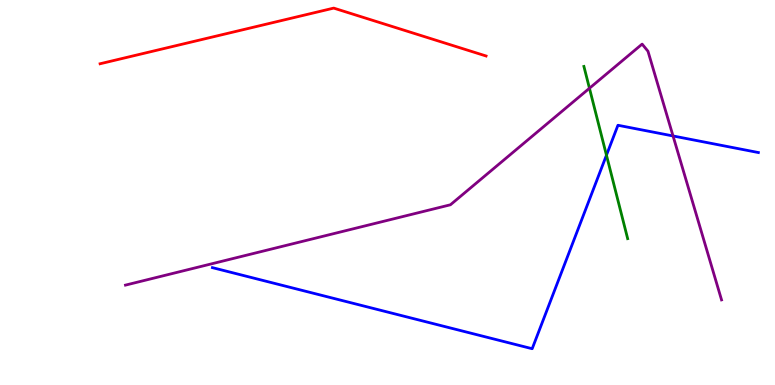[{'lines': ['blue', 'red'], 'intersections': []}, {'lines': ['green', 'red'], 'intersections': []}, {'lines': ['purple', 'red'], 'intersections': []}, {'lines': ['blue', 'green'], 'intersections': [{'x': 7.83, 'y': 5.97}]}, {'lines': ['blue', 'purple'], 'intersections': [{'x': 8.68, 'y': 6.47}]}, {'lines': ['green', 'purple'], 'intersections': [{'x': 7.61, 'y': 7.71}]}]